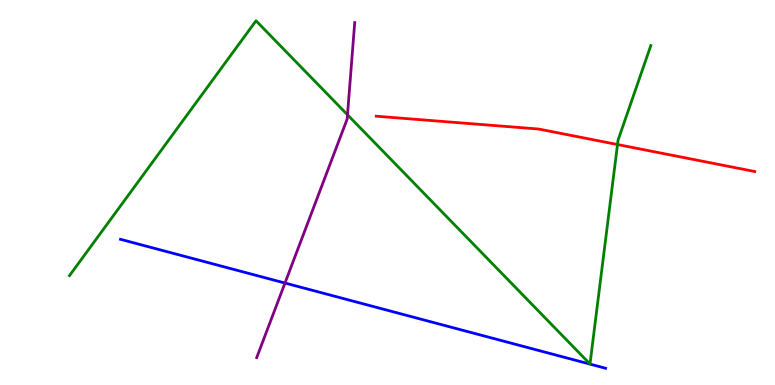[{'lines': ['blue', 'red'], 'intersections': []}, {'lines': ['green', 'red'], 'intersections': [{'x': 7.97, 'y': 6.25}]}, {'lines': ['purple', 'red'], 'intersections': []}, {'lines': ['blue', 'green'], 'intersections': []}, {'lines': ['blue', 'purple'], 'intersections': [{'x': 3.68, 'y': 2.65}]}, {'lines': ['green', 'purple'], 'intersections': [{'x': 4.48, 'y': 7.02}]}]